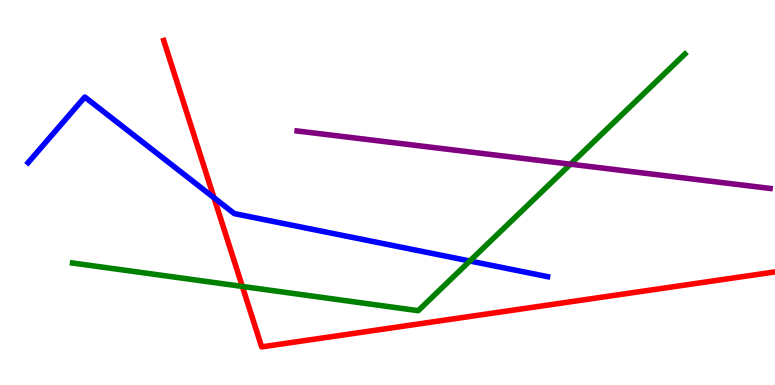[{'lines': ['blue', 'red'], 'intersections': [{'x': 2.76, 'y': 4.86}]}, {'lines': ['green', 'red'], 'intersections': [{'x': 3.13, 'y': 2.56}]}, {'lines': ['purple', 'red'], 'intersections': []}, {'lines': ['blue', 'green'], 'intersections': [{'x': 6.06, 'y': 3.22}]}, {'lines': ['blue', 'purple'], 'intersections': []}, {'lines': ['green', 'purple'], 'intersections': [{'x': 7.36, 'y': 5.74}]}]